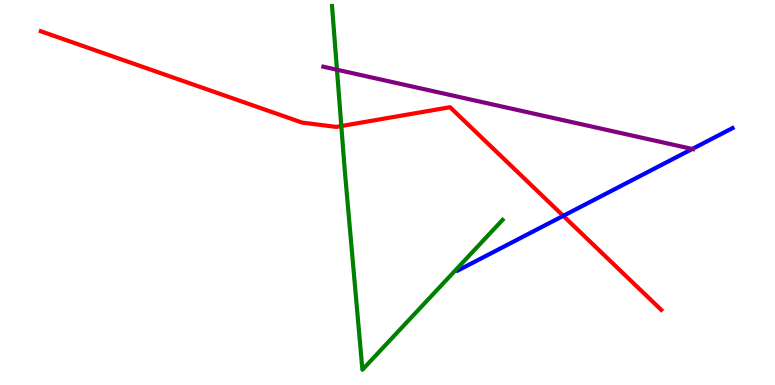[{'lines': ['blue', 'red'], 'intersections': [{'x': 7.27, 'y': 4.39}]}, {'lines': ['green', 'red'], 'intersections': [{'x': 4.4, 'y': 6.73}]}, {'lines': ['purple', 'red'], 'intersections': []}, {'lines': ['blue', 'green'], 'intersections': []}, {'lines': ['blue', 'purple'], 'intersections': [{'x': 8.93, 'y': 6.13}]}, {'lines': ['green', 'purple'], 'intersections': [{'x': 4.35, 'y': 8.19}]}]